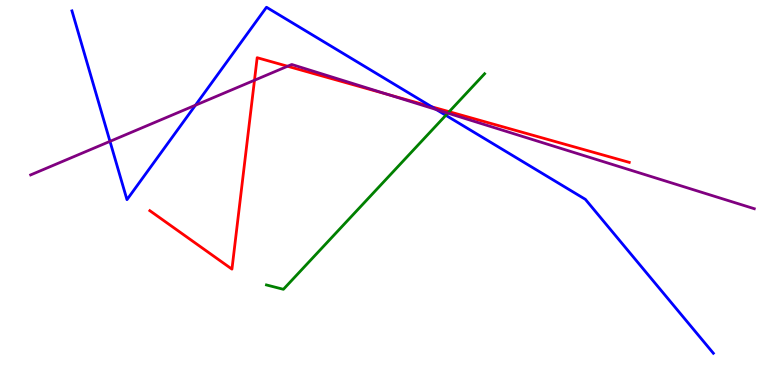[{'lines': ['blue', 'red'], 'intersections': [{'x': 5.57, 'y': 7.23}]}, {'lines': ['green', 'red'], 'intersections': [{'x': 5.8, 'y': 7.1}]}, {'lines': ['purple', 'red'], 'intersections': [{'x': 3.28, 'y': 7.92}, {'x': 3.71, 'y': 8.28}, {'x': 5.01, 'y': 7.54}]}, {'lines': ['blue', 'green'], 'intersections': [{'x': 5.75, 'y': 7.01}]}, {'lines': ['blue', 'purple'], 'intersections': [{'x': 1.42, 'y': 6.33}, {'x': 2.52, 'y': 7.27}, {'x': 5.63, 'y': 7.15}]}, {'lines': ['green', 'purple'], 'intersections': [{'x': 5.78, 'y': 7.06}]}]